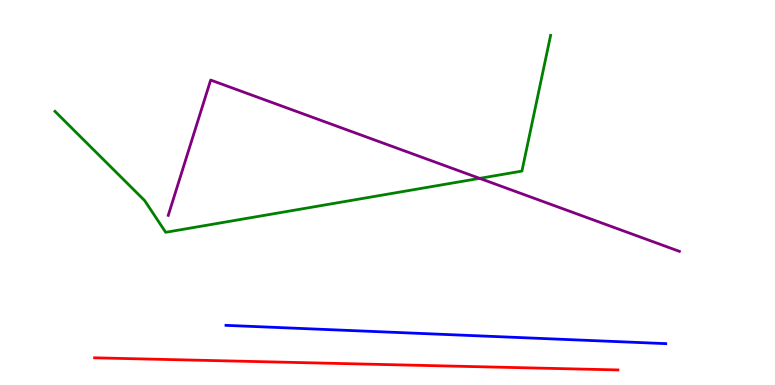[{'lines': ['blue', 'red'], 'intersections': []}, {'lines': ['green', 'red'], 'intersections': []}, {'lines': ['purple', 'red'], 'intersections': []}, {'lines': ['blue', 'green'], 'intersections': []}, {'lines': ['blue', 'purple'], 'intersections': []}, {'lines': ['green', 'purple'], 'intersections': [{'x': 6.19, 'y': 5.37}]}]